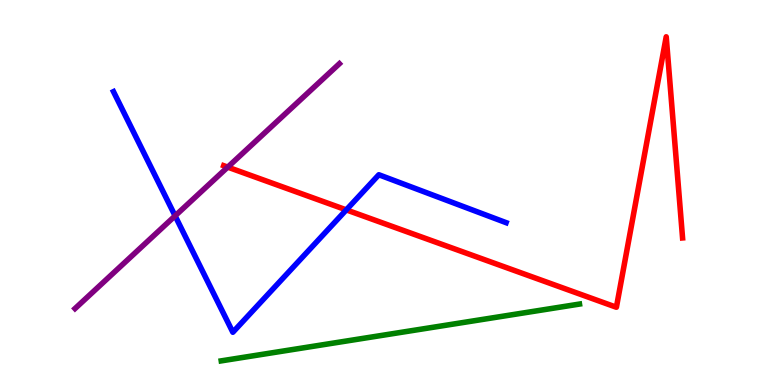[{'lines': ['blue', 'red'], 'intersections': [{'x': 4.47, 'y': 4.55}]}, {'lines': ['green', 'red'], 'intersections': []}, {'lines': ['purple', 'red'], 'intersections': [{'x': 2.94, 'y': 5.66}]}, {'lines': ['blue', 'green'], 'intersections': []}, {'lines': ['blue', 'purple'], 'intersections': [{'x': 2.26, 'y': 4.39}]}, {'lines': ['green', 'purple'], 'intersections': []}]